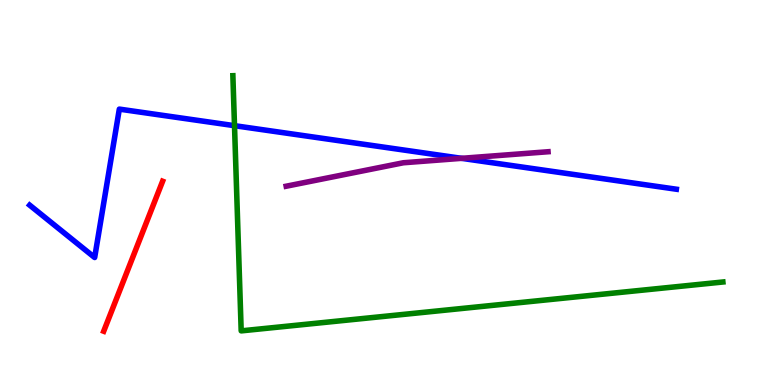[{'lines': ['blue', 'red'], 'intersections': []}, {'lines': ['green', 'red'], 'intersections': []}, {'lines': ['purple', 'red'], 'intersections': []}, {'lines': ['blue', 'green'], 'intersections': [{'x': 3.03, 'y': 6.74}]}, {'lines': ['blue', 'purple'], 'intersections': [{'x': 5.96, 'y': 5.89}]}, {'lines': ['green', 'purple'], 'intersections': []}]